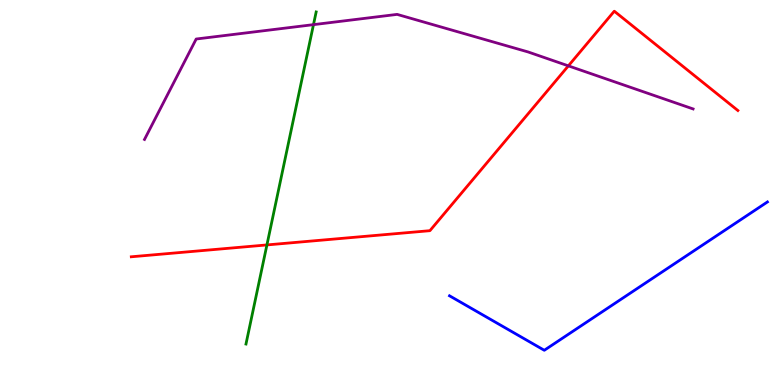[{'lines': ['blue', 'red'], 'intersections': []}, {'lines': ['green', 'red'], 'intersections': [{'x': 3.44, 'y': 3.64}]}, {'lines': ['purple', 'red'], 'intersections': [{'x': 7.33, 'y': 8.29}]}, {'lines': ['blue', 'green'], 'intersections': []}, {'lines': ['blue', 'purple'], 'intersections': []}, {'lines': ['green', 'purple'], 'intersections': [{'x': 4.04, 'y': 9.36}]}]